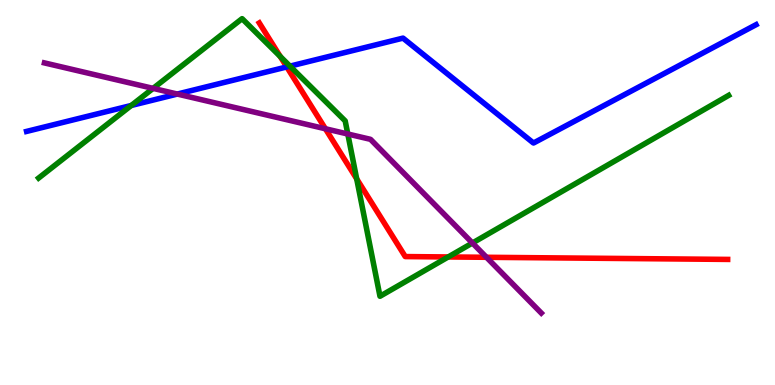[{'lines': ['blue', 'red'], 'intersections': [{'x': 3.7, 'y': 8.26}]}, {'lines': ['green', 'red'], 'intersections': [{'x': 3.62, 'y': 8.53}, {'x': 4.6, 'y': 5.35}, {'x': 5.78, 'y': 3.33}]}, {'lines': ['purple', 'red'], 'intersections': [{'x': 4.2, 'y': 6.66}, {'x': 6.28, 'y': 3.32}]}, {'lines': ['blue', 'green'], 'intersections': [{'x': 1.69, 'y': 7.26}, {'x': 3.74, 'y': 8.28}]}, {'lines': ['blue', 'purple'], 'intersections': [{'x': 2.29, 'y': 7.56}]}, {'lines': ['green', 'purple'], 'intersections': [{'x': 1.98, 'y': 7.7}, {'x': 4.49, 'y': 6.52}, {'x': 6.1, 'y': 3.69}]}]